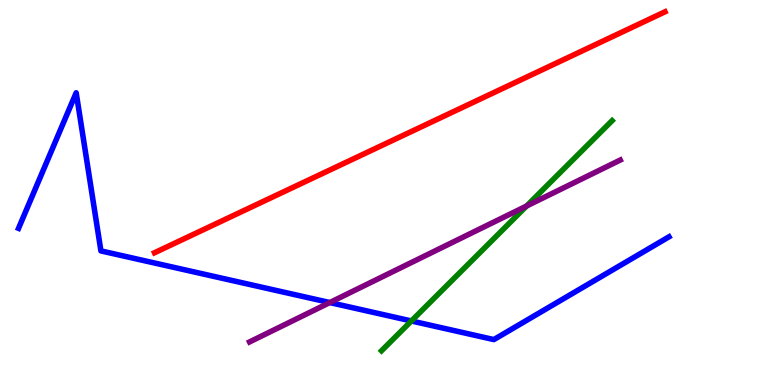[{'lines': ['blue', 'red'], 'intersections': []}, {'lines': ['green', 'red'], 'intersections': []}, {'lines': ['purple', 'red'], 'intersections': []}, {'lines': ['blue', 'green'], 'intersections': [{'x': 5.31, 'y': 1.66}]}, {'lines': ['blue', 'purple'], 'intersections': [{'x': 4.26, 'y': 2.14}]}, {'lines': ['green', 'purple'], 'intersections': [{'x': 6.79, 'y': 4.65}]}]